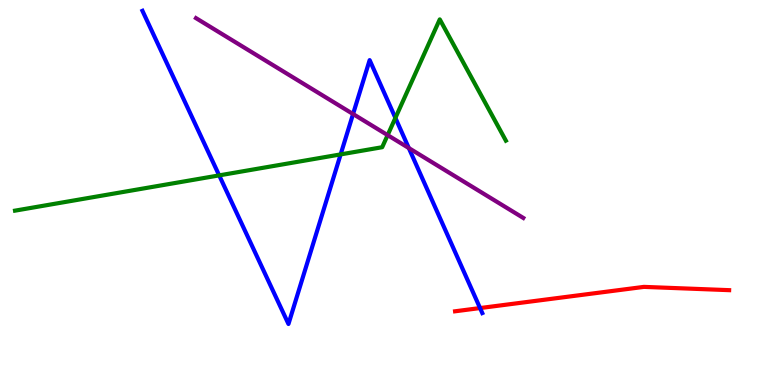[{'lines': ['blue', 'red'], 'intersections': [{'x': 6.19, 'y': 2.0}]}, {'lines': ['green', 'red'], 'intersections': []}, {'lines': ['purple', 'red'], 'intersections': []}, {'lines': ['blue', 'green'], 'intersections': [{'x': 2.83, 'y': 5.44}, {'x': 4.4, 'y': 5.99}, {'x': 5.1, 'y': 6.94}]}, {'lines': ['blue', 'purple'], 'intersections': [{'x': 4.56, 'y': 7.04}, {'x': 5.27, 'y': 6.15}]}, {'lines': ['green', 'purple'], 'intersections': [{'x': 5.0, 'y': 6.49}]}]